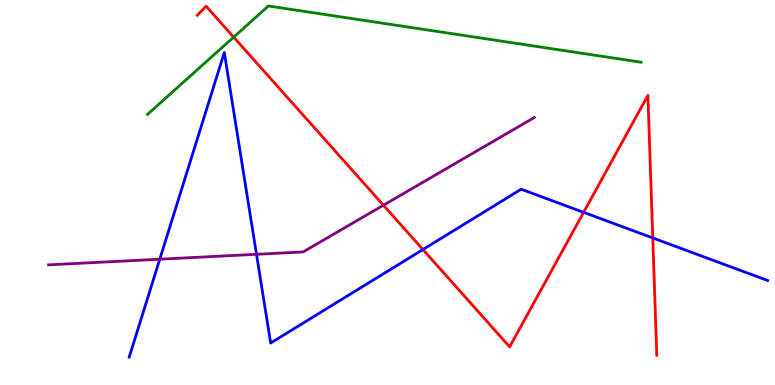[{'lines': ['blue', 'red'], 'intersections': [{'x': 5.46, 'y': 3.52}, {'x': 7.53, 'y': 4.48}, {'x': 8.42, 'y': 3.82}]}, {'lines': ['green', 'red'], 'intersections': [{'x': 3.01, 'y': 9.04}]}, {'lines': ['purple', 'red'], 'intersections': [{'x': 4.95, 'y': 4.67}]}, {'lines': ['blue', 'green'], 'intersections': []}, {'lines': ['blue', 'purple'], 'intersections': [{'x': 2.06, 'y': 3.27}, {'x': 3.31, 'y': 3.39}]}, {'lines': ['green', 'purple'], 'intersections': []}]